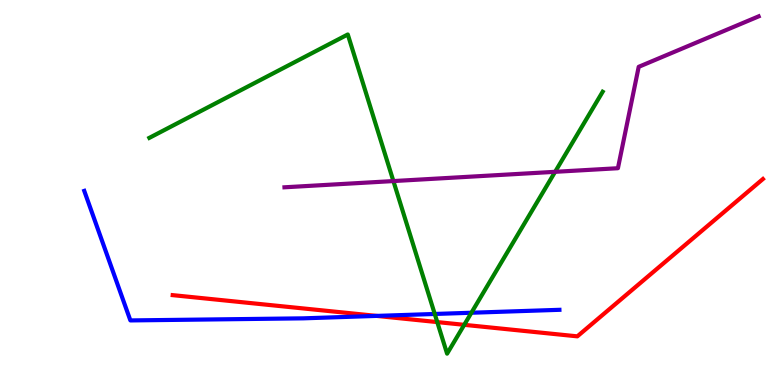[{'lines': ['blue', 'red'], 'intersections': [{'x': 4.86, 'y': 1.79}]}, {'lines': ['green', 'red'], 'intersections': [{'x': 5.64, 'y': 1.63}, {'x': 5.99, 'y': 1.56}]}, {'lines': ['purple', 'red'], 'intersections': []}, {'lines': ['blue', 'green'], 'intersections': [{'x': 5.61, 'y': 1.85}, {'x': 6.08, 'y': 1.88}]}, {'lines': ['blue', 'purple'], 'intersections': []}, {'lines': ['green', 'purple'], 'intersections': [{'x': 5.08, 'y': 5.3}, {'x': 7.16, 'y': 5.54}]}]